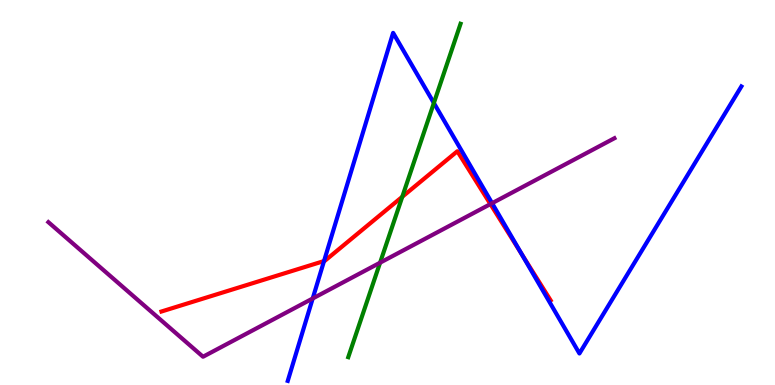[{'lines': ['blue', 'red'], 'intersections': [{'x': 4.18, 'y': 3.22}, {'x': 6.73, 'y': 3.41}]}, {'lines': ['green', 'red'], 'intersections': [{'x': 5.19, 'y': 4.89}]}, {'lines': ['purple', 'red'], 'intersections': [{'x': 6.33, 'y': 4.7}]}, {'lines': ['blue', 'green'], 'intersections': [{'x': 5.6, 'y': 7.32}]}, {'lines': ['blue', 'purple'], 'intersections': [{'x': 4.03, 'y': 2.25}, {'x': 6.35, 'y': 4.72}]}, {'lines': ['green', 'purple'], 'intersections': [{'x': 4.9, 'y': 3.18}]}]